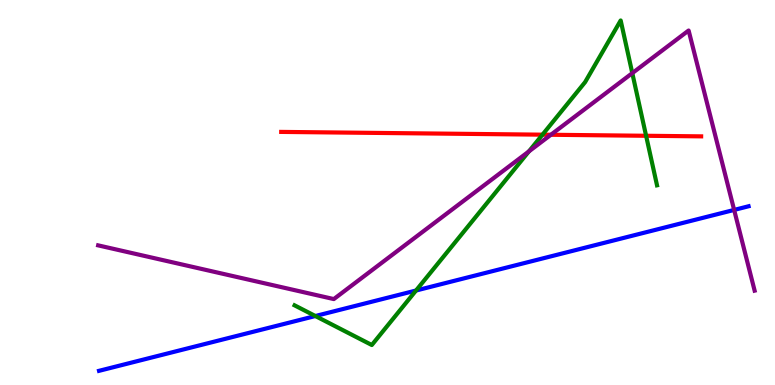[{'lines': ['blue', 'red'], 'intersections': []}, {'lines': ['green', 'red'], 'intersections': [{'x': 7.0, 'y': 6.5}, {'x': 8.34, 'y': 6.47}]}, {'lines': ['purple', 'red'], 'intersections': [{'x': 7.11, 'y': 6.5}]}, {'lines': ['blue', 'green'], 'intersections': [{'x': 4.07, 'y': 1.79}, {'x': 5.37, 'y': 2.45}]}, {'lines': ['blue', 'purple'], 'intersections': [{'x': 9.47, 'y': 4.55}]}, {'lines': ['green', 'purple'], 'intersections': [{'x': 6.82, 'y': 6.07}, {'x': 8.16, 'y': 8.1}]}]